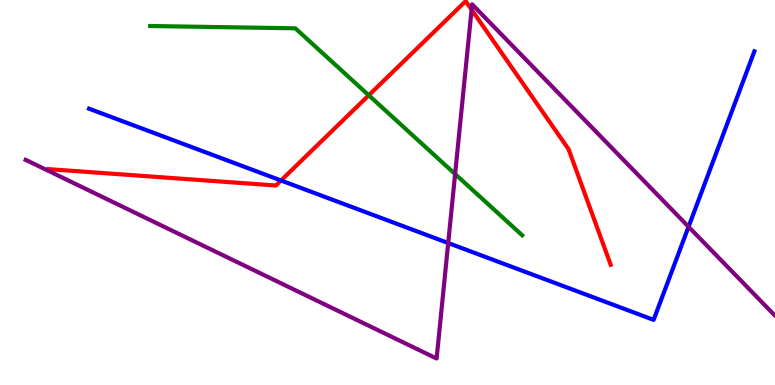[{'lines': ['blue', 'red'], 'intersections': [{'x': 3.63, 'y': 5.31}]}, {'lines': ['green', 'red'], 'intersections': [{'x': 4.76, 'y': 7.53}]}, {'lines': ['purple', 'red'], 'intersections': [{'x': 6.09, 'y': 9.75}]}, {'lines': ['blue', 'green'], 'intersections': []}, {'lines': ['blue', 'purple'], 'intersections': [{'x': 5.78, 'y': 3.69}, {'x': 8.88, 'y': 4.11}]}, {'lines': ['green', 'purple'], 'intersections': [{'x': 5.87, 'y': 5.48}]}]